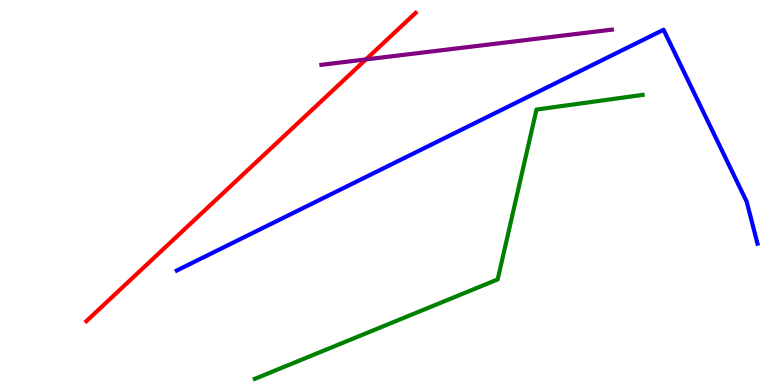[{'lines': ['blue', 'red'], 'intersections': []}, {'lines': ['green', 'red'], 'intersections': []}, {'lines': ['purple', 'red'], 'intersections': [{'x': 4.72, 'y': 8.46}]}, {'lines': ['blue', 'green'], 'intersections': []}, {'lines': ['blue', 'purple'], 'intersections': []}, {'lines': ['green', 'purple'], 'intersections': []}]